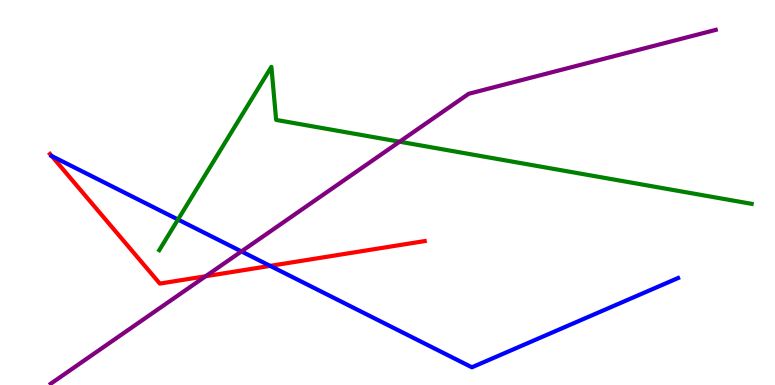[{'lines': ['blue', 'red'], 'intersections': [{'x': 0.668, 'y': 5.95}, {'x': 3.49, 'y': 3.09}]}, {'lines': ['green', 'red'], 'intersections': []}, {'lines': ['purple', 'red'], 'intersections': [{'x': 2.65, 'y': 2.83}]}, {'lines': ['blue', 'green'], 'intersections': [{'x': 2.3, 'y': 4.3}]}, {'lines': ['blue', 'purple'], 'intersections': [{'x': 3.12, 'y': 3.47}]}, {'lines': ['green', 'purple'], 'intersections': [{'x': 5.16, 'y': 6.32}]}]